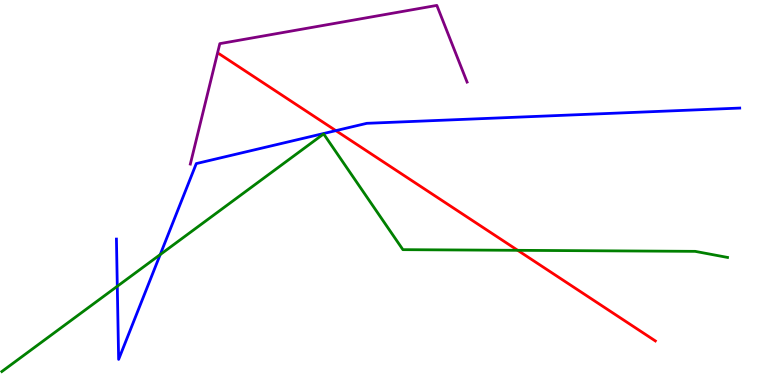[{'lines': ['blue', 'red'], 'intersections': [{'x': 4.33, 'y': 6.61}]}, {'lines': ['green', 'red'], 'intersections': [{'x': 6.68, 'y': 3.5}]}, {'lines': ['purple', 'red'], 'intersections': []}, {'lines': ['blue', 'green'], 'intersections': [{'x': 1.51, 'y': 2.56}, {'x': 2.07, 'y': 3.39}]}, {'lines': ['blue', 'purple'], 'intersections': []}, {'lines': ['green', 'purple'], 'intersections': []}]